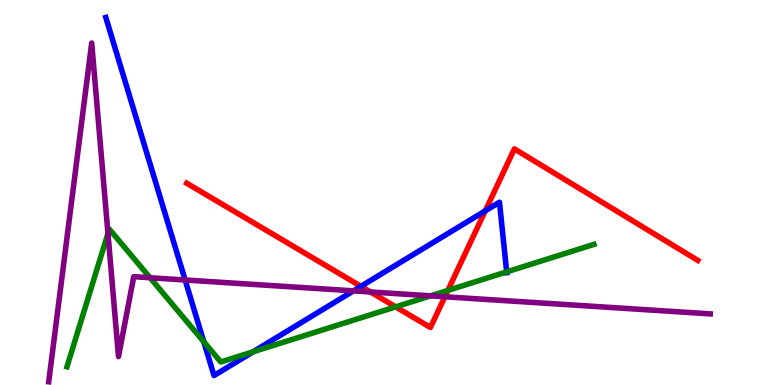[{'lines': ['blue', 'red'], 'intersections': [{'x': 4.66, 'y': 2.56}, {'x': 6.26, 'y': 4.52}]}, {'lines': ['green', 'red'], 'intersections': [{'x': 5.11, 'y': 2.03}, {'x': 5.78, 'y': 2.46}]}, {'lines': ['purple', 'red'], 'intersections': [{'x': 4.78, 'y': 2.42}, {'x': 5.74, 'y': 2.29}]}, {'lines': ['blue', 'green'], 'intersections': [{'x': 2.63, 'y': 1.12}, {'x': 3.27, 'y': 0.863}, {'x': 6.54, 'y': 2.94}]}, {'lines': ['blue', 'purple'], 'intersections': [{'x': 2.39, 'y': 2.73}, {'x': 4.56, 'y': 2.45}]}, {'lines': ['green', 'purple'], 'intersections': [{'x': 1.39, 'y': 3.94}, {'x': 1.94, 'y': 2.79}, {'x': 5.56, 'y': 2.32}]}]